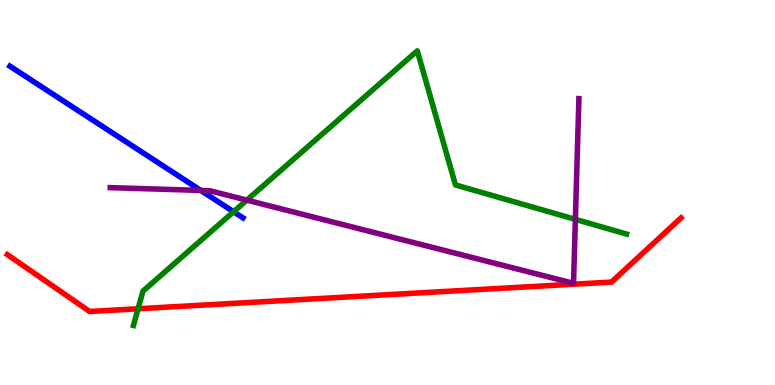[{'lines': ['blue', 'red'], 'intersections': []}, {'lines': ['green', 'red'], 'intersections': [{'x': 1.78, 'y': 1.98}]}, {'lines': ['purple', 'red'], 'intersections': []}, {'lines': ['blue', 'green'], 'intersections': [{'x': 3.01, 'y': 4.5}]}, {'lines': ['blue', 'purple'], 'intersections': [{'x': 2.59, 'y': 5.05}]}, {'lines': ['green', 'purple'], 'intersections': [{'x': 3.19, 'y': 4.8}, {'x': 7.42, 'y': 4.3}]}]